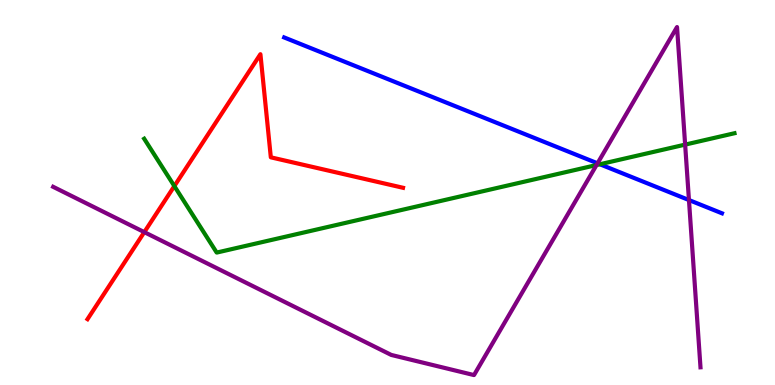[{'lines': ['blue', 'red'], 'intersections': []}, {'lines': ['green', 'red'], 'intersections': [{'x': 2.25, 'y': 5.17}]}, {'lines': ['purple', 'red'], 'intersections': [{'x': 1.86, 'y': 3.97}]}, {'lines': ['blue', 'green'], 'intersections': [{'x': 7.74, 'y': 5.73}]}, {'lines': ['blue', 'purple'], 'intersections': [{'x': 7.71, 'y': 5.76}, {'x': 8.89, 'y': 4.8}]}, {'lines': ['green', 'purple'], 'intersections': [{'x': 7.7, 'y': 5.71}, {'x': 8.84, 'y': 6.24}]}]